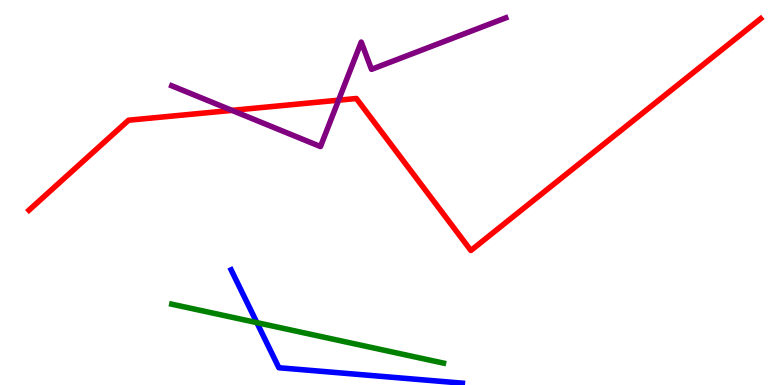[{'lines': ['blue', 'red'], 'intersections': []}, {'lines': ['green', 'red'], 'intersections': []}, {'lines': ['purple', 'red'], 'intersections': [{'x': 2.99, 'y': 7.13}, {'x': 4.37, 'y': 7.4}]}, {'lines': ['blue', 'green'], 'intersections': [{'x': 3.31, 'y': 1.62}]}, {'lines': ['blue', 'purple'], 'intersections': []}, {'lines': ['green', 'purple'], 'intersections': []}]